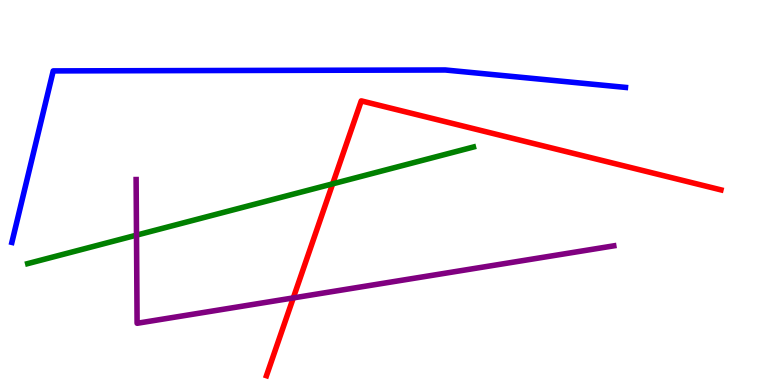[{'lines': ['blue', 'red'], 'intersections': []}, {'lines': ['green', 'red'], 'intersections': [{'x': 4.29, 'y': 5.22}]}, {'lines': ['purple', 'red'], 'intersections': [{'x': 3.78, 'y': 2.26}]}, {'lines': ['blue', 'green'], 'intersections': []}, {'lines': ['blue', 'purple'], 'intersections': []}, {'lines': ['green', 'purple'], 'intersections': [{'x': 1.76, 'y': 3.89}]}]